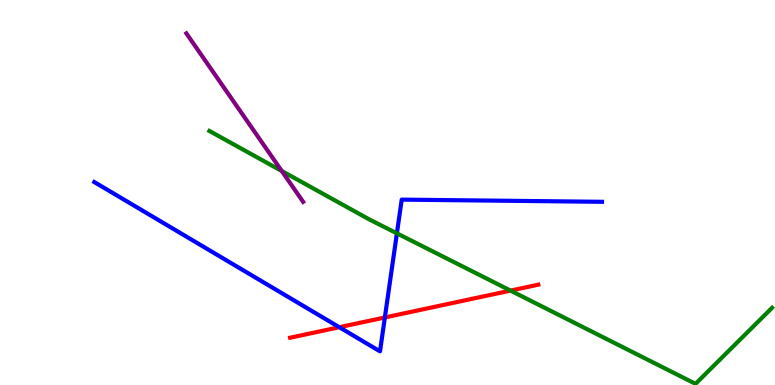[{'lines': ['blue', 'red'], 'intersections': [{'x': 4.38, 'y': 1.5}, {'x': 4.97, 'y': 1.75}]}, {'lines': ['green', 'red'], 'intersections': [{'x': 6.59, 'y': 2.45}]}, {'lines': ['purple', 'red'], 'intersections': []}, {'lines': ['blue', 'green'], 'intersections': [{'x': 5.12, 'y': 3.94}]}, {'lines': ['blue', 'purple'], 'intersections': []}, {'lines': ['green', 'purple'], 'intersections': [{'x': 3.64, 'y': 5.56}]}]